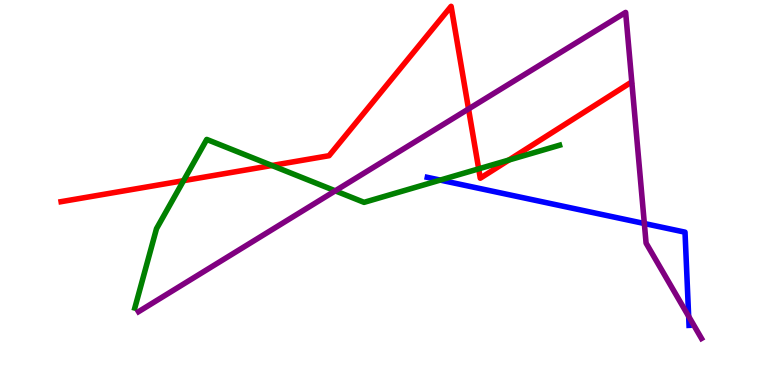[{'lines': ['blue', 'red'], 'intersections': []}, {'lines': ['green', 'red'], 'intersections': [{'x': 2.37, 'y': 5.31}, {'x': 3.51, 'y': 5.7}, {'x': 6.18, 'y': 5.61}, {'x': 6.57, 'y': 5.84}]}, {'lines': ['purple', 'red'], 'intersections': [{'x': 6.05, 'y': 7.17}]}, {'lines': ['blue', 'green'], 'intersections': [{'x': 5.68, 'y': 5.32}]}, {'lines': ['blue', 'purple'], 'intersections': [{'x': 8.31, 'y': 4.19}, {'x': 8.89, 'y': 1.78}]}, {'lines': ['green', 'purple'], 'intersections': [{'x': 4.33, 'y': 5.04}]}]